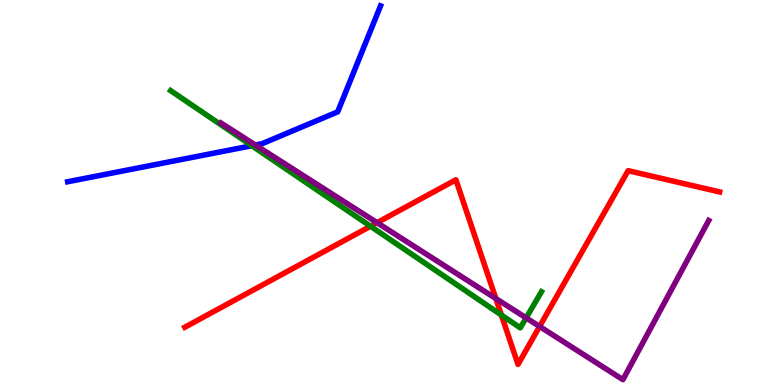[{'lines': ['blue', 'red'], 'intersections': []}, {'lines': ['green', 'red'], 'intersections': [{'x': 4.78, 'y': 4.12}, {'x': 6.47, 'y': 1.82}]}, {'lines': ['purple', 'red'], 'intersections': [{'x': 4.87, 'y': 4.22}, {'x': 6.4, 'y': 2.25}, {'x': 6.96, 'y': 1.52}]}, {'lines': ['blue', 'green'], 'intersections': [{'x': 3.25, 'y': 6.21}]}, {'lines': ['blue', 'purple'], 'intersections': [{'x': 3.3, 'y': 6.23}]}, {'lines': ['green', 'purple'], 'intersections': [{'x': 6.79, 'y': 1.74}]}]